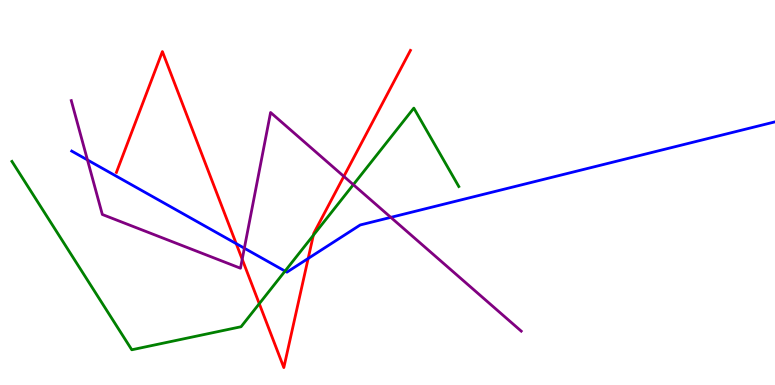[{'lines': ['blue', 'red'], 'intersections': [{'x': 3.05, 'y': 3.67}, {'x': 3.98, 'y': 3.29}]}, {'lines': ['green', 'red'], 'intersections': [{'x': 3.35, 'y': 2.11}, {'x': 4.04, 'y': 3.89}]}, {'lines': ['purple', 'red'], 'intersections': [{'x': 3.13, 'y': 3.27}, {'x': 4.44, 'y': 5.42}]}, {'lines': ['blue', 'green'], 'intersections': [{'x': 3.68, 'y': 2.96}]}, {'lines': ['blue', 'purple'], 'intersections': [{'x': 1.13, 'y': 5.85}, {'x': 3.15, 'y': 3.55}, {'x': 5.04, 'y': 4.35}]}, {'lines': ['green', 'purple'], 'intersections': [{'x': 4.56, 'y': 5.2}]}]